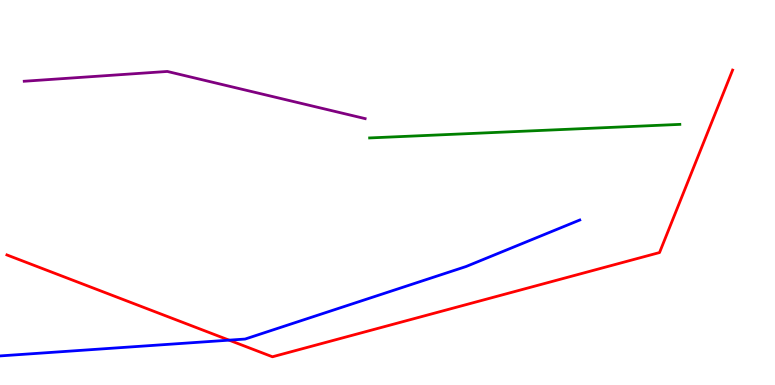[{'lines': ['blue', 'red'], 'intersections': [{'x': 2.96, 'y': 1.16}]}, {'lines': ['green', 'red'], 'intersections': []}, {'lines': ['purple', 'red'], 'intersections': []}, {'lines': ['blue', 'green'], 'intersections': []}, {'lines': ['blue', 'purple'], 'intersections': []}, {'lines': ['green', 'purple'], 'intersections': []}]